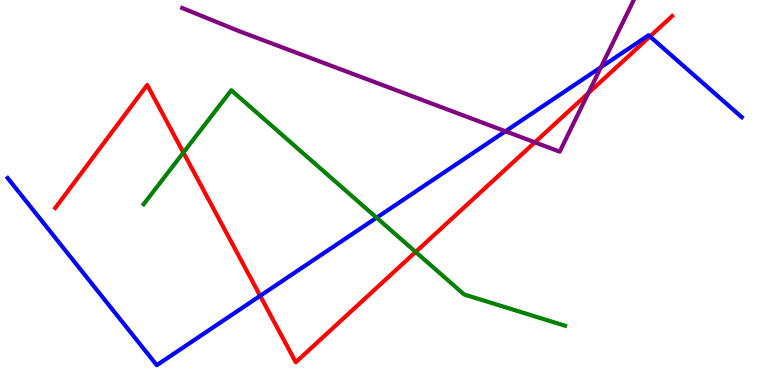[{'lines': ['blue', 'red'], 'intersections': [{'x': 3.36, 'y': 2.32}, {'x': 8.39, 'y': 9.05}]}, {'lines': ['green', 'red'], 'intersections': [{'x': 2.37, 'y': 6.04}, {'x': 5.36, 'y': 3.46}]}, {'lines': ['purple', 'red'], 'intersections': [{'x': 6.9, 'y': 6.3}, {'x': 7.59, 'y': 7.58}]}, {'lines': ['blue', 'green'], 'intersections': [{'x': 4.86, 'y': 4.35}]}, {'lines': ['blue', 'purple'], 'intersections': [{'x': 6.52, 'y': 6.59}, {'x': 7.75, 'y': 8.26}]}, {'lines': ['green', 'purple'], 'intersections': []}]